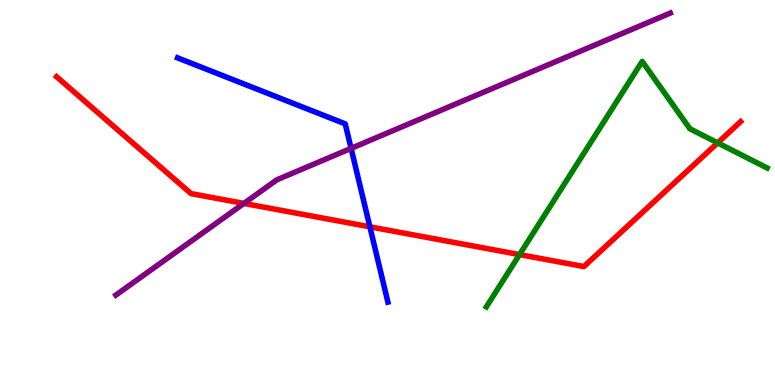[{'lines': ['blue', 'red'], 'intersections': [{'x': 4.77, 'y': 4.11}]}, {'lines': ['green', 'red'], 'intersections': [{'x': 6.7, 'y': 3.39}, {'x': 9.26, 'y': 6.29}]}, {'lines': ['purple', 'red'], 'intersections': [{'x': 3.15, 'y': 4.72}]}, {'lines': ['blue', 'green'], 'intersections': []}, {'lines': ['blue', 'purple'], 'intersections': [{'x': 4.53, 'y': 6.15}]}, {'lines': ['green', 'purple'], 'intersections': []}]